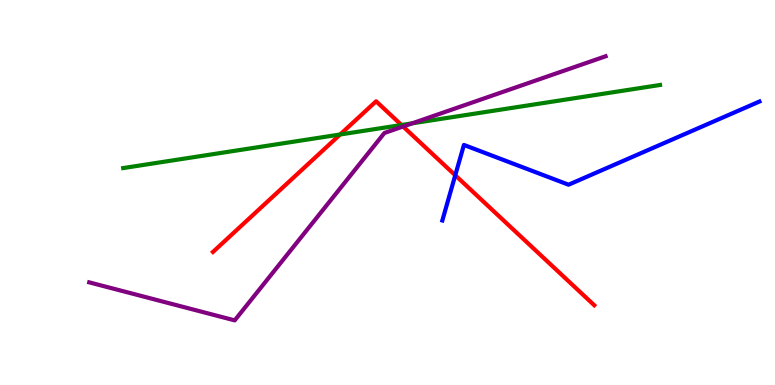[{'lines': ['blue', 'red'], 'intersections': [{'x': 5.87, 'y': 5.45}]}, {'lines': ['green', 'red'], 'intersections': [{'x': 4.39, 'y': 6.51}, {'x': 5.18, 'y': 6.75}]}, {'lines': ['purple', 'red'], 'intersections': [{'x': 5.2, 'y': 6.71}]}, {'lines': ['blue', 'green'], 'intersections': []}, {'lines': ['blue', 'purple'], 'intersections': []}, {'lines': ['green', 'purple'], 'intersections': [{'x': 5.32, 'y': 6.8}]}]